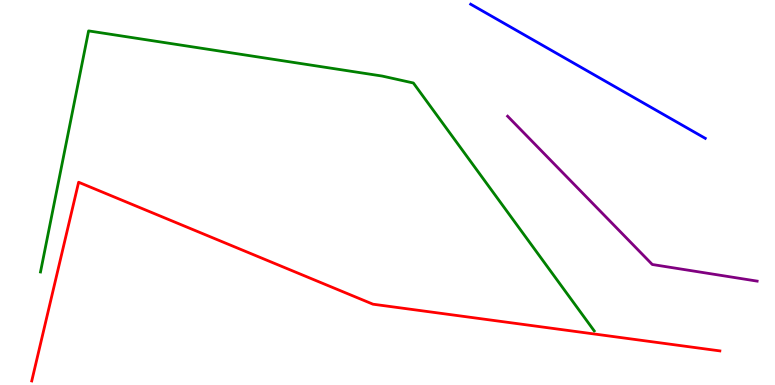[{'lines': ['blue', 'red'], 'intersections': []}, {'lines': ['green', 'red'], 'intersections': []}, {'lines': ['purple', 'red'], 'intersections': []}, {'lines': ['blue', 'green'], 'intersections': []}, {'lines': ['blue', 'purple'], 'intersections': []}, {'lines': ['green', 'purple'], 'intersections': []}]